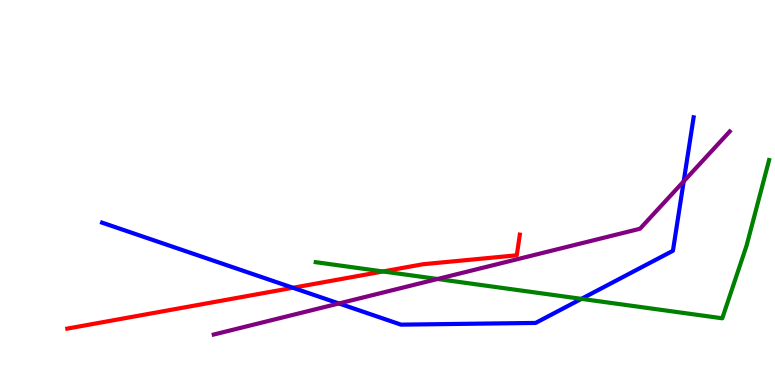[{'lines': ['blue', 'red'], 'intersections': [{'x': 3.78, 'y': 2.53}]}, {'lines': ['green', 'red'], 'intersections': [{'x': 4.94, 'y': 2.95}]}, {'lines': ['purple', 'red'], 'intersections': []}, {'lines': ['blue', 'green'], 'intersections': [{'x': 7.5, 'y': 2.24}]}, {'lines': ['blue', 'purple'], 'intersections': [{'x': 4.37, 'y': 2.12}, {'x': 8.82, 'y': 5.29}]}, {'lines': ['green', 'purple'], 'intersections': [{'x': 5.65, 'y': 2.75}]}]